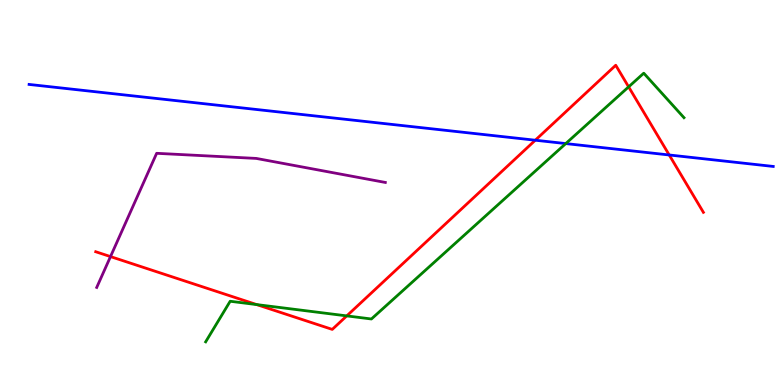[{'lines': ['blue', 'red'], 'intersections': [{'x': 6.91, 'y': 6.36}, {'x': 8.64, 'y': 5.97}]}, {'lines': ['green', 'red'], 'intersections': [{'x': 3.31, 'y': 2.09}, {'x': 4.47, 'y': 1.8}, {'x': 8.11, 'y': 7.74}]}, {'lines': ['purple', 'red'], 'intersections': [{'x': 1.43, 'y': 3.34}]}, {'lines': ['blue', 'green'], 'intersections': [{'x': 7.3, 'y': 6.27}]}, {'lines': ['blue', 'purple'], 'intersections': []}, {'lines': ['green', 'purple'], 'intersections': []}]